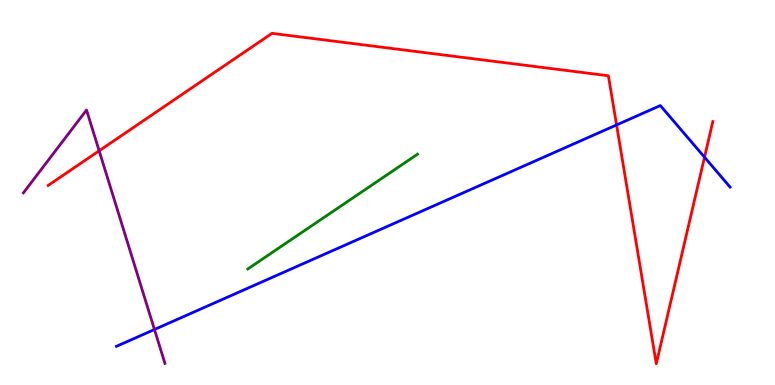[{'lines': ['blue', 'red'], 'intersections': [{'x': 7.96, 'y': 6.75}, {'x': 9.09, 'y': 5.92}]}, {'lines': ['green', 'red'], 'intersections': []}, {'lines': ['purple', 'red'], 'intersections': [{'x': 1.28, 'y': 6.08}]}, {'lines': ['blue', 'green'], 'intersections': []}, {'lines': ['blue', 'purple'], 'intersections': [{'x': 1.99, 'y': 1.44}]}, {'lines': ['green', 'purple'], 'intersections': []}]